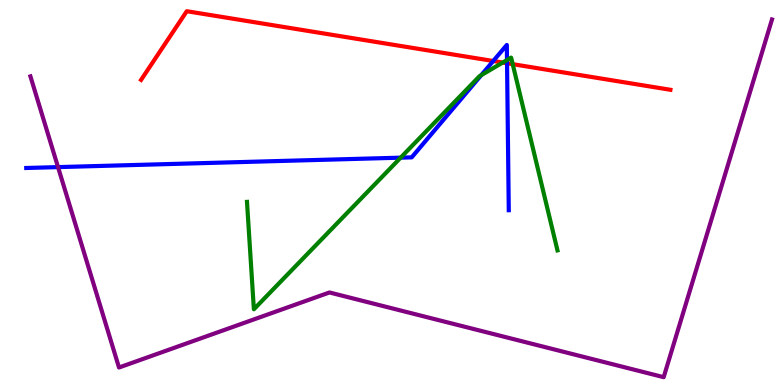[{'lines': ['blue', 'red'], 'intersections': [{'x': 6.36, 'y': 8.42}, {'x': 6.54, 'y': 8.36}]}, {'lines': ['green', 'red'], 'intersections': [{'x': 6.49, 'y': 8.38}, {'x': 6.62, 'y': 8.33}]}, {'lines': ['purple', 'red'], 'intersections': []}, {'lines': ['blue', 'green'], 'intersections': [{'x': 5.17, 'y': 5.9}, {'x': 6.21, 'y': 8.05}, {'x': 6.54, 'y': 8.44}]}, {'lines': ['blue', 'purple'], 'intersections': [{'x': 0.749, 'y': 5.66}]}, {'lines': ['green', 'purple'], 'intersections': []}]